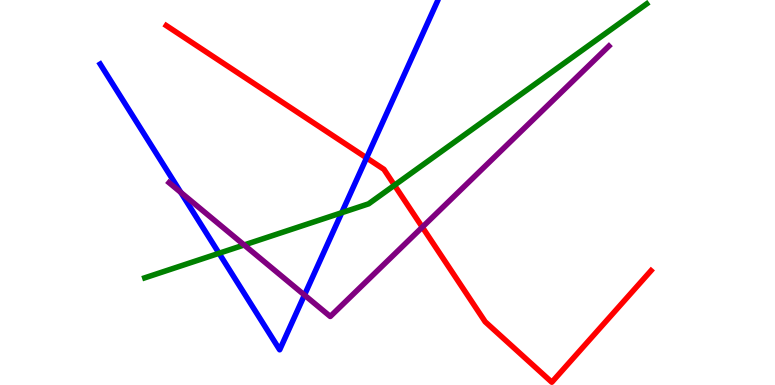[{'lines': ['blue', 'red'], 'intersections': [{'x': 4.73, 'y': 5.9}]}, {'lines': ['green', 'red'], 'intersections': [{'x': 5.09, 'y': 5.19}]}, {'lines': ['purple', 'red'], 'intersections': [{'x': 5.45, 'y': 4.1}]}, {'lines': ['blue', 'green'], 'intersections': [{'x': 2.83, 'y': 3.42}, {'x': 4.41, 'y': 4.47}]}, {'lines': ['blue', 'purple'], 'intersections': [{'x': 2.33, 'y': 5.0}, {'x': 3.93, 'y': 2.34}]}, {'lines': ['green', 'purple'], 'intersections': [{'x': 3.15, 'y': 3.64}]}]